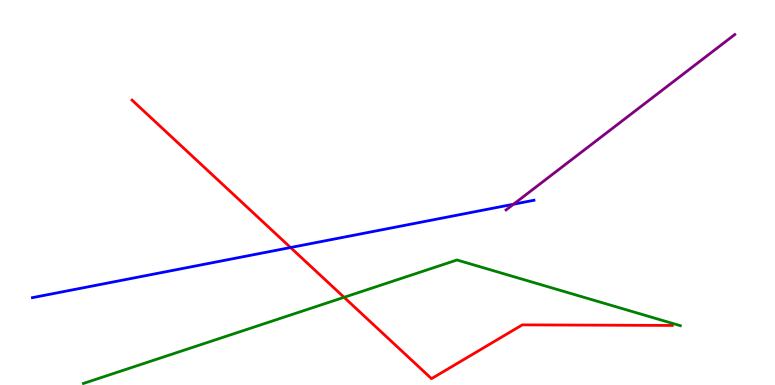[{'lines': ['blue', 'red'], 'intersections': [{'x': 3.75, 'y': 3.57}]}, {'lines': ['green', 'red'], 'intersections': [{'x': 4.44, 'y': 2.28}]}, {'lines': ['purple', 'red'], 'intersections': []}, {'lines': ['blue', 'green'], 'intersections': []}, {'lines': ['blue', 'purple'], 'intersections': [{'x': 6.63, 'y': 4.7}]}, {'lines': ['green', 'purple'], 'intersections': []}]